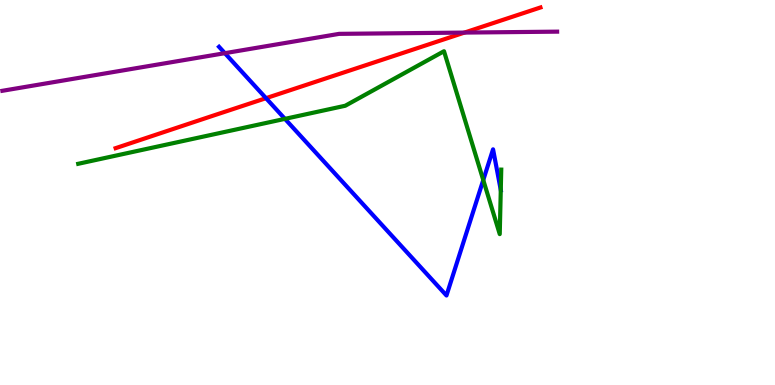[{'lines': ['blue', 'red'], 'intersections': [{'x': 3.43, 'y': 7.45}]}, {'lines': ['green', 'red'], 'intersections': []}, {'lines': ['purple', 'red'], 'intersections': [{'x': 5.99, 'y': 9.15}]}, {'lines': ['blue', 'green'], 'intersections': [{'x': 3.68, 'y': 6.91}, {'x': 6.24, 'y': 5.32}, {'x': 6.46, 'y': 5.06}]}, {'lines': ['blue', 'purple'], 'intersections': [{'x': 2.9, 'y': 8.62}]}, {'lines': ['green', 'purple'], 'intersections': []}]